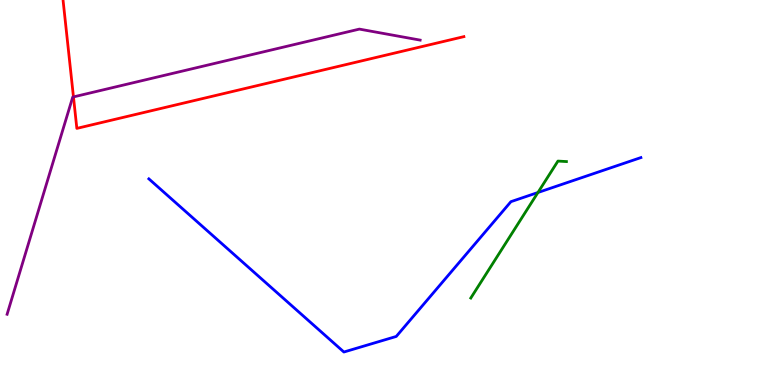[{'lines': ['blue', 'red'], 'intersections': []}, {'lines': ['green', 'red'], 'intersections': []}, {'lines': ['purple', 'red'], 'intersections': [{'x': 0.948, 'y': 7.48}]}, {'lines': ['blue', 'green'], 'intersections': [{'x': 6.94, 'y': 5.0}]}, {'lines': ['blue', 'purple'], 'intersections': []}, {'lines': ['green', 'purple'], 'intersections': []}]